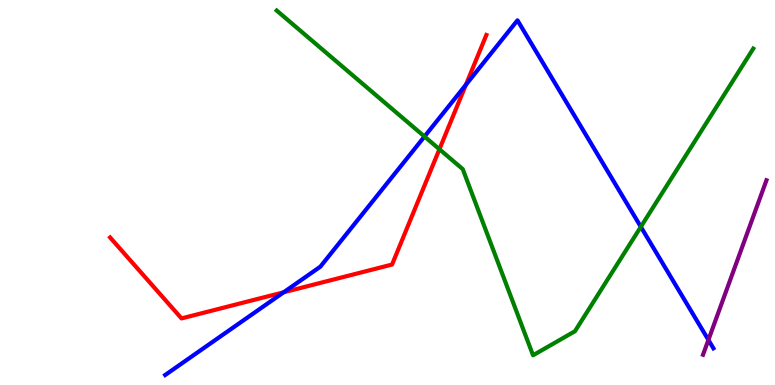[{'lines': ['blue', 'red'], 'intersections': [{'x': 3.66, 'y': 2.41}, {'x': 6.01, 'y': 7.8}]}, {'lines': ['green', 'red'], 'intersections': [{'x': 5.67, 'y': 6.12}]}, {'lines': ['purple', 'red'], 'intersections': []}, {'lines': ['blue', 'green'], 'intersections': [{'x': 5.48, 'y': 6.45}, {'x': 8.27, 'y': 4.11}]}, {'lines': ['blue', 'purple'], 'intersections': [{'x': 9.14, 'y': 1.17}]}, {'lines': ['green', 'purple'], 'intersections': []}]